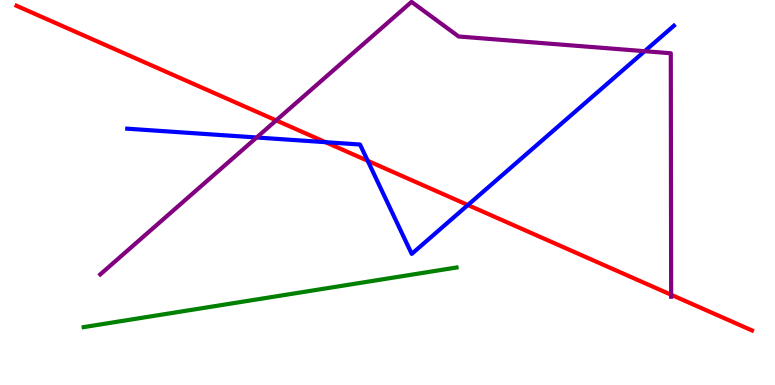[{'lines': ['blue', 'red'], 'intersections': [{'x': 4.2, 'y': 6.31}, {'x': 4.74, 'y': 5.82}, {'x': 6.04, 'y': 4.67}]}, {'lines': ['green', 'red'], 'intersections': []}, {'lines': ['purple', 'red'], 'intersections': [{'x': 3.56, 'y': 6.87}, {'x': 8.66, 'y': 2.34}]}, {'lines': ['blue', 'green'], 'intersections': []}, {'lines': ['blue', 'purple'], 'intersections': [{'x': 3.31, 'y': 6.43}, {'x': 8.32, 'y': 8.67}]}, {'lines': ['green', 'purple'], 'intersections': []}]